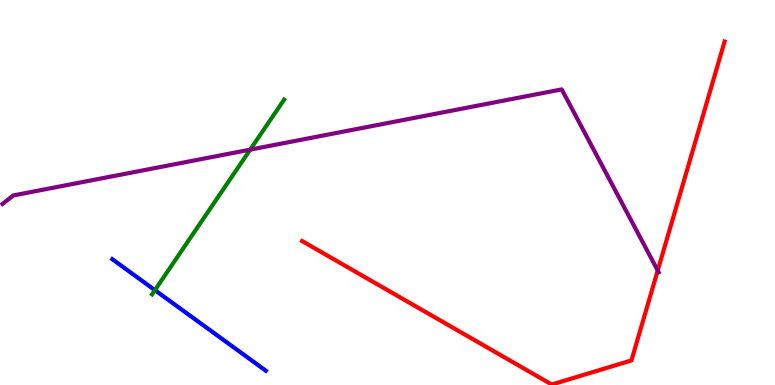[{'lines': ['blue', 'red'], 'intersections': []}, {'lines': ['green', 'red'], 'intersections': []}, {'lines': ['purple', 'red'], 'intersections': [{'x': 8.49, 'y': 2.97}]}, {'lines': ['blue', 'green'], 'intersections': [{'x': 2.0, 'y': 2.46}]}, {'lines': ['blue', 'purple'], 'intersections': []}, {'lines': ['green', 'purple'], 'intersections': [{'x': 3.23, 'y': 6.11}]}]